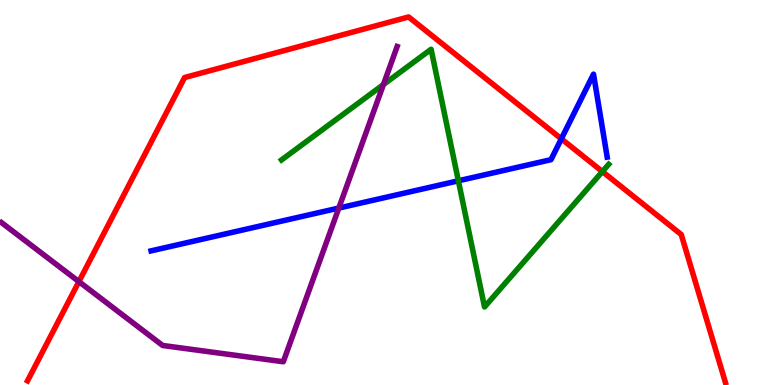[{'lines': ['blue', 'red'], 'intersections': [{'x': 7.24, 'y': 6.39}]}, {'lines': ['green', 'red'], 'intersections': [{'x': 7.77, 'y': 5.54}]}, {'lines': ['purple', 'red'], 'intersections': [{'x': 1.02, 'y': 2.69}]}, {'lines': ['blue', 'green'], 'intersections': [{'x': 5.91, 'y': 5.3}]}, {'lines': ['blue', 'purple'], 'intersections': [{'x': 4.37, 'y': 4.6}]}, {'lines': ['green', 'purple'], 'intersections': [{'x': 4.95, 'y': 7.8}]}]